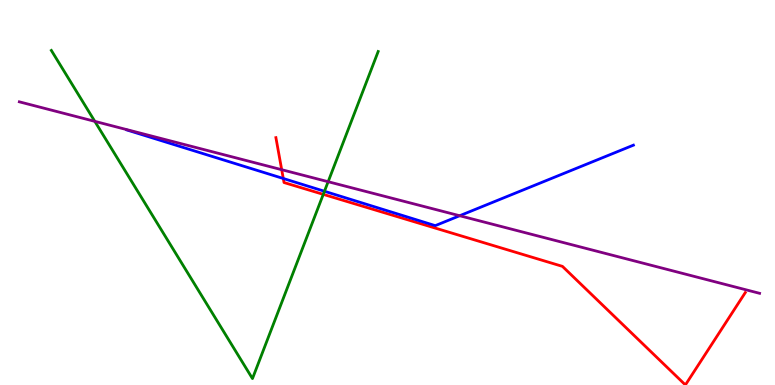[{'lines': ['blue', 'red'], 'intersections': [{'x': 3.66, 'y': 5.36}]}, {'lines': ['green', 'red'], 'intersections': [{'x': 4.17, 'y': 4.95}]}, {'lines': ['purple', 'red'], 'intersections': [{'x': 3.63, 'y': 5.59}]}, {'lines': ['blue', 'green'], 'intersections': [{'x': 4.19, 'y': 5.03}]}, {'lines': ['blue', 'purple'], 'intersections': [{'x': 5.93, 'y': 4.4}]}, {'lines': ['green', 'purple'], 'intersections': [{'x': 1.22, 'y': 6.85}, {'x': 4.23, 'y': 5.28}]}]